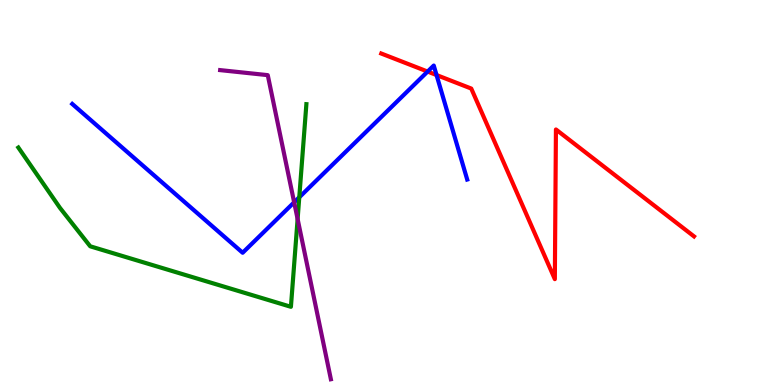[{'lines': ['blue', 'red'], 'intersections': [{'x': 5.52, 'y': 8.14}, {'x': 5.63, 'y': 8.05}]}, {'lines': ['green', 'red'], 'intersections': []}, {'lines': ['purple', 'red'], 'intersections': []}, {'lines': ['blue', 'green'], 'intersections': [{'x': 3.86, 'y': 4.88}]}, {'lines': ['blue', 'purple'], 'intersections': [{'x': 3.8, 'y': 4.75}]}, {'lines': ['green', 'purple'], 'intersections': [{'x': 3.84, 'y': 4.31}]}]